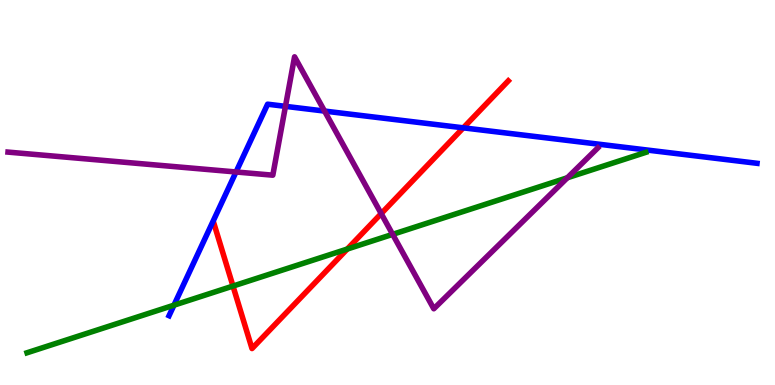[{'lines': ['blue', 'red'], 'intersections': [{'x': 5.98, 'y': 6.68}]}, {'lines': ['green', 'red'], 'intersections': [{'x': 3.01, 'y': 2.57}, {'x': 4.48, 'y': 3.53}]}, {'lines': ['purple', 'red'], 'intersections': [{'x': 4.92, 'y': 4.45}]}, {'lines': ['blue', 'green'], 'intersections': [{'x': 2.24, 'y': 2.07}]}, {'lines': ['blue', 'purple'], 'intersections': [{'x': 3.05, 'y': 5.53}, {'x': 3.68, 'y': 7.24}, {'x': 4.19, 'y': 7.12}]}, {'lines': ['green', 'purple'], 'intersections': [{'x': 5.07, 'y': 3.91}, {'x': 7.32, 'y': 5.38}]}]